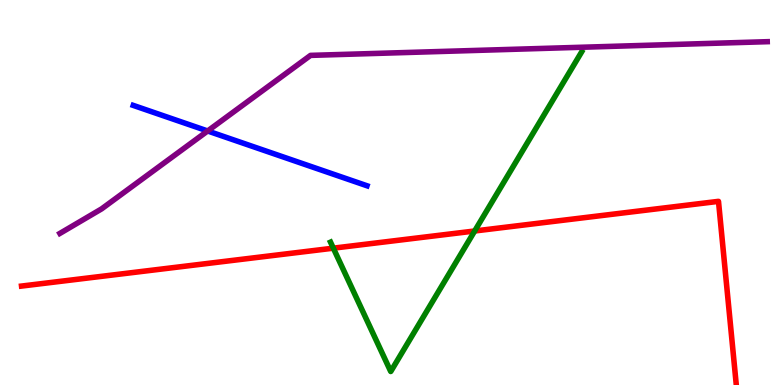[{'lines': ['blue', 'red'], 'intersections': []}, {'lines': ['green', 'red'], 'intersections': [{'x': 4.3, 'y': 3.55}, {'x': 6.12, 'y': 4.0}]}, {'lines': ['purple', 'red'], 'intersections': []}, {'lines': ['blue', 'green'], 'intersections': []}, {'lines': ['blue', 'purple'], 'intersections': [{'x': 2.68, 'y': 6.6}]}, {'lines': ['green', 'purple'], 'intersections': []}]